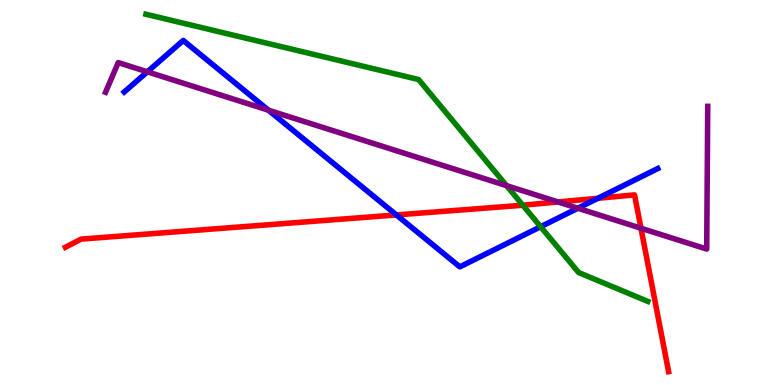[{'lines': ['blue', 'red'], 'intersections': [{'x': 5.11, 'y': 4.42}, {'x': 7.72, 'y': 4.85}]}, {'lines': ['green', 'red'], 'intersections': [{'x': 6.75, 'y': 4.67}]}, {'lines': ['purple', 'red'], 'intersections': [{'x': 7.2, 'y': 4.75}, {'x': 8.27, 'y': 4.07}]}, {'lines': ['blue', 'green'], 'intersections': [{'x': 6.98, 'y': 4.11}]}, {'lines': ['blue', 'purple'], 'intersections': [{'x': 1.9, 'y': 8.13}, {'x': 3.46, 'y': 7.14}, {'x': 7.46, 'y': 4.59}]}, {'lines': ['green', 'purple'], 'intersections': [{'x': 6.54, 'y': 5.18}]}]